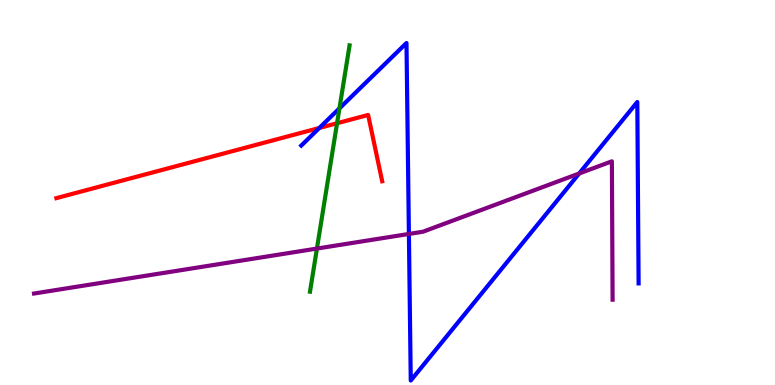[{'lines': ['blue', 'red'], 'intersections': [{'x': 4.12, 'y': 6.68}]}, {'lines': ['green', 'red'], 'intersections': [{'x': 4.35, 'y': 6.8}]}, {'lines': ['purple', 'red'], 'intersections': []}, {'lines': ['blue', 'green'], 'intersections': [{'x': 4.38, 'y': 7.19}]}, {'lines': ['blue', 'purple'], 'intersections': [{'x': 5.28, 'y': 3.92}, {'x': 7.47, 'y': 5.49}]}, {'lines': ['green', 'purple'], 'intersections': [{'x': 4.09, 'y': 3.54}]}]